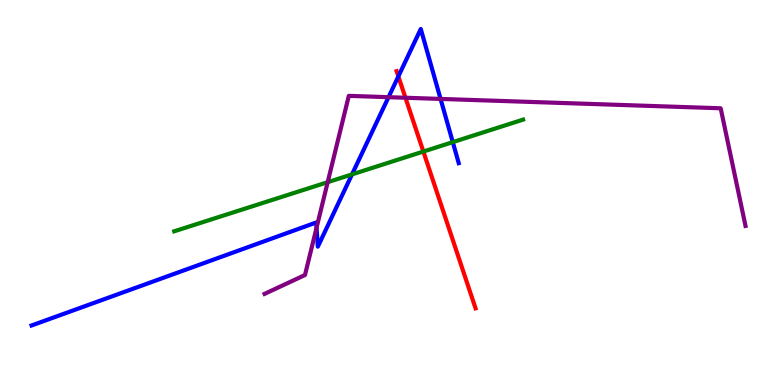[{'lines': ['blue', 'red'], 'intersections': [{'x': 5.14, 'y': 8.02}]}, {'lines': ['green', 'red'], 'intersections': [{'x': 5.46, 'y': 6.06}]}, {'lines': ['purple', 'red'], 'intersections': [{'x': 5.23, 'y': 7.46}]}, {'lines': ['blue', 'green'], 'intersections': [{'x': 4.54, 'y': 5.47}, {'x': 5.84, 'y': 6.31}]}, {'lines': ['blue', 'purple'], 'intersections': [{'x': 4.08, 'y': 4.08}, {'x': 5.01, 'y': 7.48}, {'x': 5.68, 'y': 7.43}]}, {'lines': ['green', 'purple'], 'intersections': [{'x': 4.23, 'y': 5.27}]}]